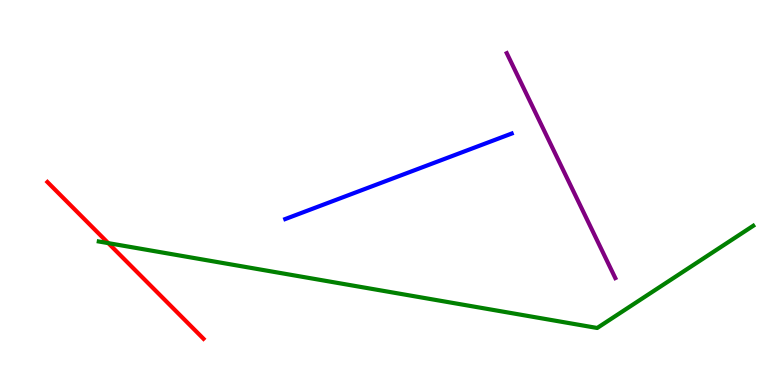[{'lines': ['blue', 'red'], 'intersections': []}, {'lines': ['green', 'red'], 'intersections': [{'x': 1.4, 'y': 3.68}]}, {'lines': ['purple', 'red'], 'intersections': []}, {'lines': ['blue', 'green'], 'intersections': []}, {'lines': ['blue', 'purple'], 'intersections': []}, {'lines': ['green', 'purple'], 'intersections': []}]